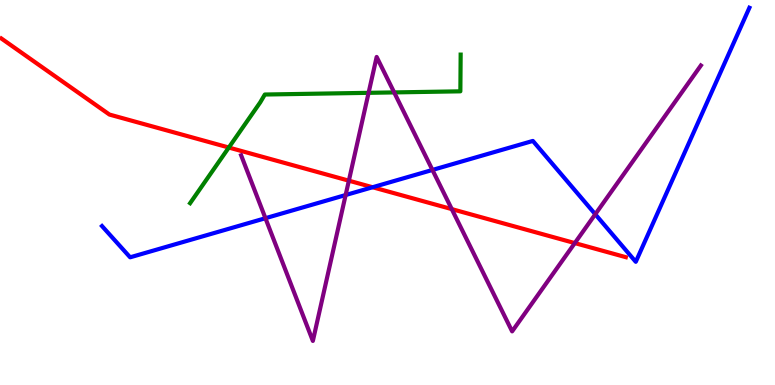[{'lines': ['blue', 'red'], 'intersections': [{'x': 4.81, 'y': 5.14}]}, {'lines': ['green', 'red'], 'intersections': [{'x': 2.95, 'y': 6.17}]}, {'lines': ['purple', 'red'], 'intersections': [{'x': 4.5, 'y': 5.31}, {'x': 5.83, 'y': 4.57}, {'x': 7.42, 'y': 3.69}]}, {'lines': ['blue', 'green'], 'intersections': []}, {'lines': ['blue', 'purple'], 'intersections': [{'x': 3.43, 'y': 4.33}, {'x': 4.46, 'y': 4.93}, {'x': 5.58, 'y': 5.59}, {'x': 7.68, 'y': 4.44}]}, {'lines': ['green', 'purple'], 'intersections': [{'x': 4.76, 'y': 7.59}, {'x': 5.09, 'y': 7.6}]}]